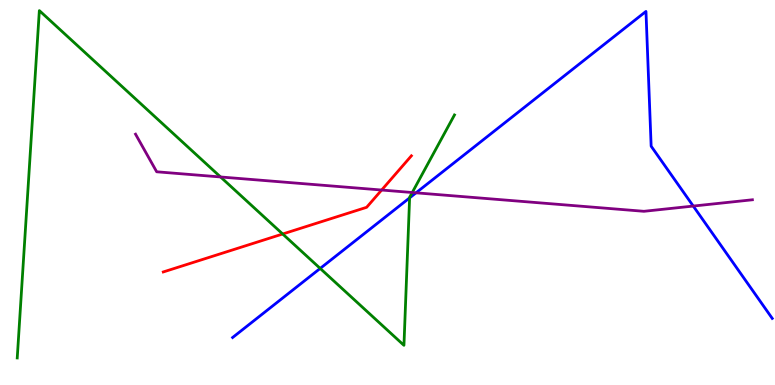[{'lines': ['blue', 'red'], 'intersections': []}, {'lines': ['green', 'red'], 'intersections': [{'x': 3.65, 'y': 3.92}]}, {'lines': ['purple', 'red'], 'intersections': [{'x': 4.92, 'y': 5.06}]}, {'lines': ['blue', 'green'], 'intersections': [{'x': 4.13, 'y': 3.03}, {'x': 5.29, 'y': 4.86}]}, {'lines': ['blue', 'purple'], 'intersections': [{'x': 5.37, 'y': 4.99}, {'x': 8.95, 'y': 4.65}]}, {'lines': ['green', 'purple'], 'intersections': [{'x': 2.85, 'y': 5.4}, {'x': 5.32, 'y': 5.0}]}]